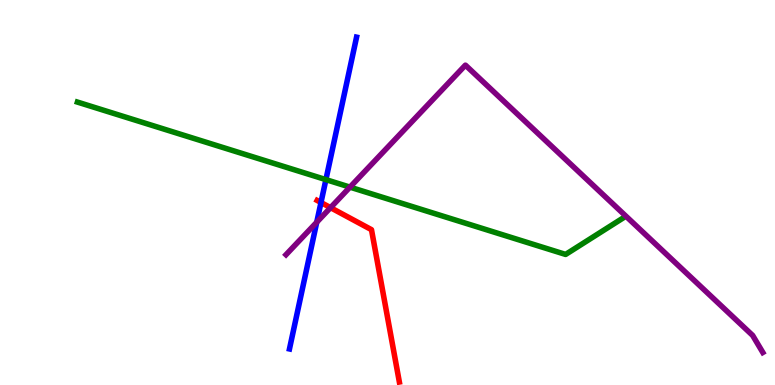[{'lines': ['blue', 'red'], 'intersections': [{'x': 4.14, 'y': 4.74}]}, {'lines': ['green', 'red'], 'intersections': []}, {'lines': ['purple', 'red'], 'intersections': [{'x': 4.27, 'y': 4.61}]}, {'lines': ['blue', 'green'], 'intersections': [{'x': 4.21, 'y': 5.33}]}, {'lines': ['blue', 'purple'], 'intersections': [{'x': 4.09, 'y': 4.23}]}, {'lines': ['green', 'purple'], 'intersections': [{'x': 4.52, 'y': 5.14}]}]